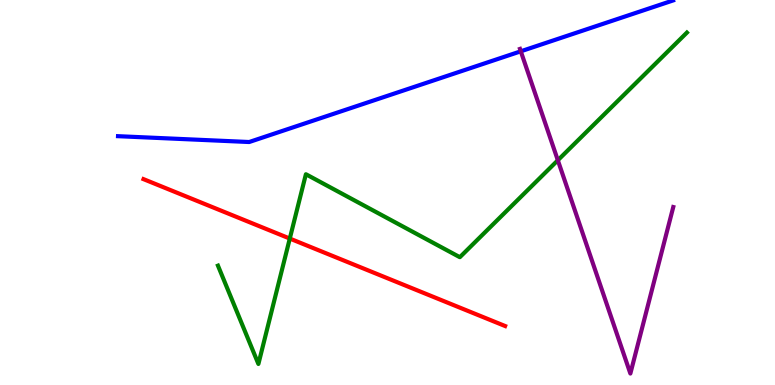[{'lines': ['blue', 'red'], 'intersections': []}, {'lines': ['green', 'red'], 'intersections': [{'x': 3.74, 'y': 3.8}]}, {'lines': ['purple', 'red'], 'intersections': []}, {'lines': ['blue', 'green'], 'intersections': []}, {'lines': ['blue', 'purple'], 'intersections': [{'x': 6.72, 'y': 8.67}]}, {'lines': ['green', 'purple'], 'intersections': [{'x': 7.2, 'y': 5.84}]}]